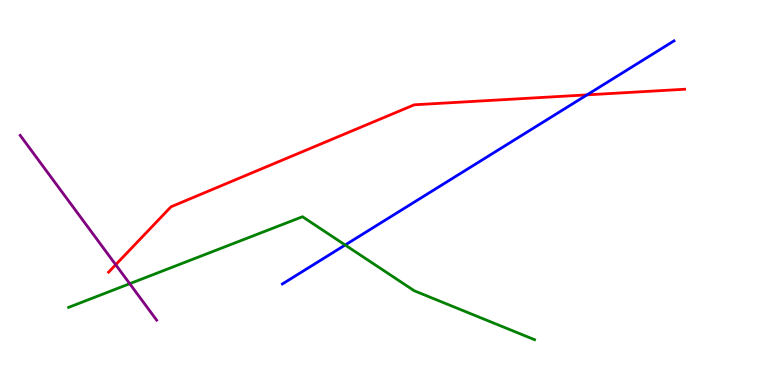[{'lines': ['blue', 'red'], 'intersections': [{'x': 7.57, 'y': 7.54}]}, {'lines': ['green', 'red'], 'intersections': []}, {'lines': ['purple', 'red'], 'intersections': [{'x': 1.49, 'y': 3.12}]}, {'lines': ['blue', 'green'], 'intersections': [{'x': 4.45, 'y': 3.64}]}, {'lines': ['blue', 'purple'], 'intersections': []}, {'lines': ['green', 'purple'], 'intersections': [{'x': 1.67, 'y': 2.63}]}]